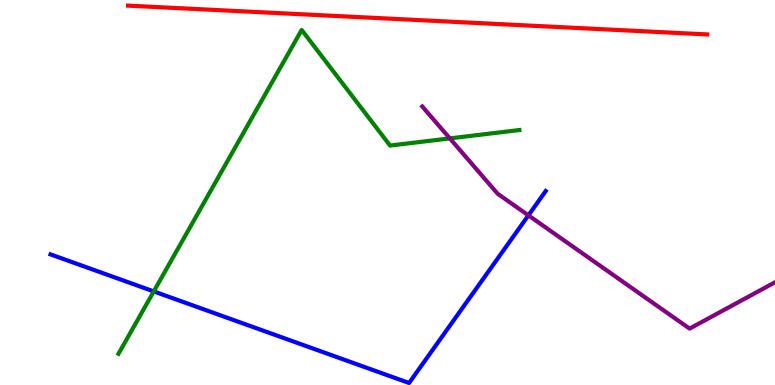[{'lines': ['blue', 'red'], 'intersections': []}, {'lines': ['green', 'red'], 'intersections': []}, {'lines': ['purple', 'red'], 'intersections': []}, {'lines': ['blue', 'green'], 'intersections': [{'x': 1.98, 'y': 2.43}]}, {'lines': ['blue', 'purple'], 'intersections': [{'x': 6.82, 'y': 4.41}]}, {'lines': ['green', 'purple'], 'intersections': [{'x': 5.8, 'y': 6.41}]}]